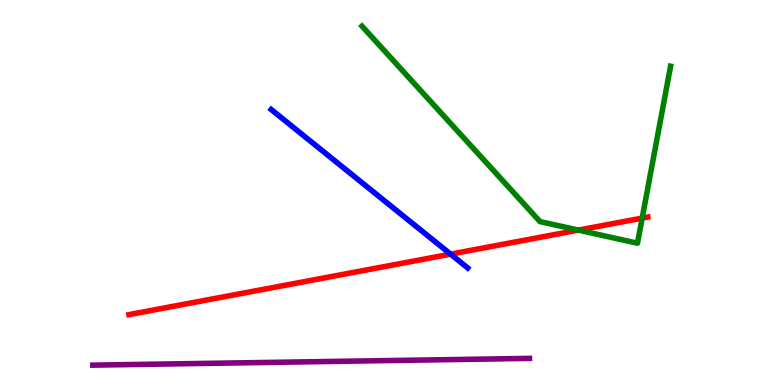[{'lines': ['blue', 'red'], 'intersections': [{'x': 5.81, 'y': 3.4}]}, {'lines': ['green', 'red'], 'intersections': [{'x': 7.46, 'y': 4.02}, {'x': 8.29, 'y': 4.33}]}, {'lines': ['purple', 'red'], 'intersections': []}, {'lines': ['blue', 'green'], 'intersections': []}, {'lines': ['blue', 'purple'], 'intersections': []}, {'lines': ['green', 'purple'], 'intersections': []}]